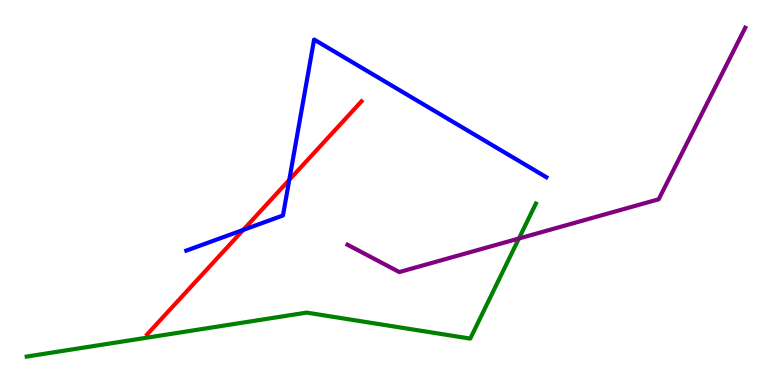[{'lines': ['blue', 'red'], 'intersections': [{'x': 3.14, 'y': 4.03}, {'x': 3.73, 'y': 5.33}]}, {'lines': ['green', 'red'], 'intersections': []}, {'lines': ['purple', 'red'], 'intersections': []}, {'lines': ['blue', 'green'], 'intersections': []}, {'lines': ['blue', 'purple'], 'intersections': []}, {'lines': ['green', 'purple'], 'intersections': [{'x': 6.7, 'y': 3.81}]}]